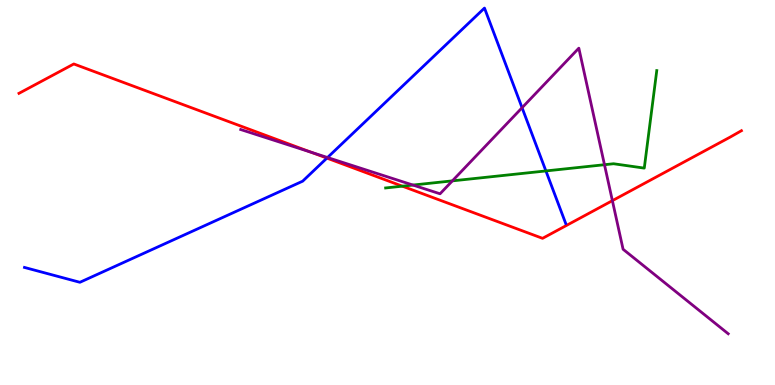[{'lines': ['blue', 'red'], 'intersections': [{'x': 4.22, 'y': 5.89}]}, {'lines': ['green', 'red'], 'intersections': [{'x': 5.19, 'y': 5.16}]}, {'lines': ['purple', 'red'], 'intersections': [{'x': 4.01, 'y': 6.05}, {'x': 7.9, 'y': 4.79}]}, {'lines': ['blue', 'green'], 'intersections': [{'x': 7.04, 'y': 5.56}]}, {'lines': ['blue', 'purple'], 'intersections': [{'x': 4.23, 'y': 5.91}, {'x': 6.74, 'y': 7.2}]}, {'lines': ['green', 'purple'], 'intersections': [{'x': 5.33, 'y': 5.19}, {'x': 5.84, 'y': 5.3}, {'x': 7.8, 'y': 5.72}]}]